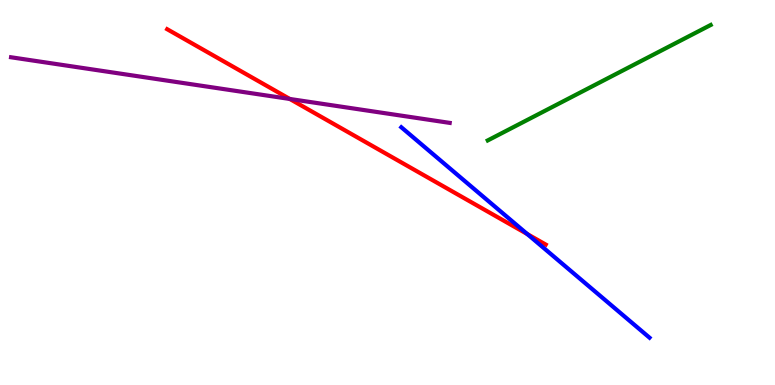[{'lines': ['blue', 'red'], 'intersections': [{'x': 6.8, 'y': 3.92}]}, {'lines': ['green', 'red'], 'intersections': []}, {'lines': ['purple', 'red'], 'intersections': [{'x': 3.74, 'y': 7.43}]}, {'lines': ['blue', 'green'], 'intersections': []}, {'lines': ['blue', 'purple'], 'intersections': []}, {'lines': ['green', 'purple'], 'intersections': []}]